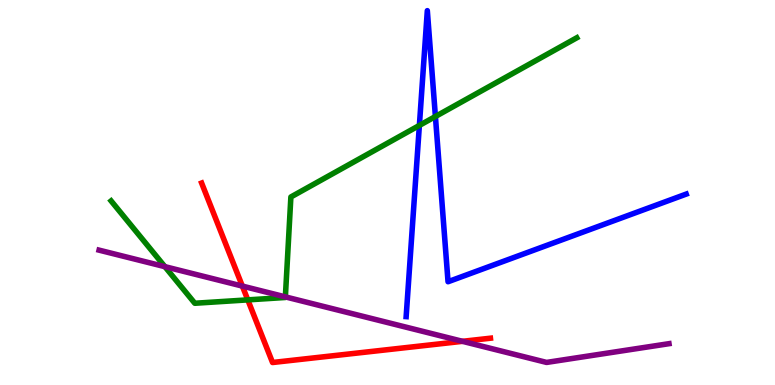[{'lines': ['blue', 'red'], 'intersections': []}, {'lines': ['green', 'red'], 'intersections': [{'x': 3.2, 'y': 2.21}]}, {'lines': ['purple', 'red'], 'intersections': [{'x': 3.13, 'y': 2.57}, {'x': 5.97, 'y': 1.13}]}, {'lines': ['blue', 'green'], 'intersections': [{'x': 5.41, 'y': 6.74}, {'x': 5.62, 'y': 6.97}]}, {'lines': ['blue', 'purple'], 'intersections': []}, {'lines': ['green', 'purple'], 'intersections': [{'x': 2.13, 'y': 3.07}, {'x': 3.68, 'y': 2.29}]}]